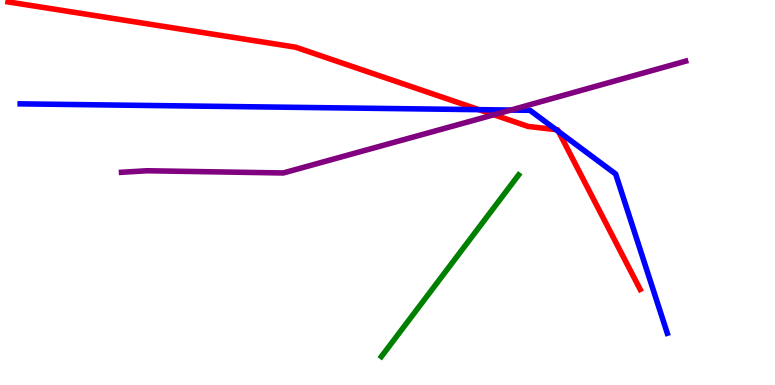[{'lines': ['blue', 'red'], 'intersections': [{'x': 6.18, 'y': 7.15}, {'x': 7.17, 'y': 6.63}, {'x': 7.21, 'y': 6.58}]}, {'lines': ['green', 'red'], 'intersections': []}, {'lines': ['purple', 'red'], 'intersections': [{'x': 6.37, 'y': 7.02}]}, {'lines': ['blue', 'green'], 'intersections': []}, {'lines': ['blue', 'purple'], 'intersections': [{'x': 6.59, 'y': 7.14}]}, {'lines': ['green', 'purple'], 'intersections': []}]